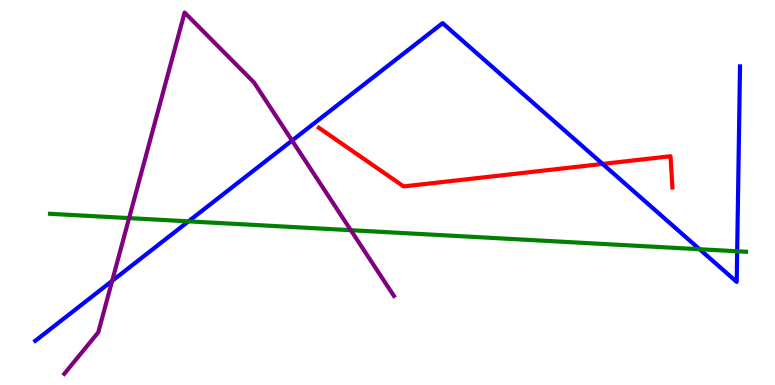[{'lines': ['blue', 'red'], 'intersections': [{'x': 7.78, 'y': 5.74}]}, {'lines': ['green', 'red'], 'intersections': []}, {'lines': ['purple', 'red'], 'intersections': []}, {'lines': ['blue', 'green'], 'intersections': [{'x': 2.43, 'y': 4.25}, {'x': 9.03, 'y': 3.53}, {'x': 9.51, 'y': 3.47}]}, {'lines': ['blue', 'purple'], 'intersections': [{'x': 1.45, 'y': 2.7}, {'x': 3.77, 'y': 6.35}]}, {'lines': ['green', 'purple'], 'intersections': [{'x': 1.67, 'y': 4.33}, {'x': 4.53, 'y': 4.02}]}]